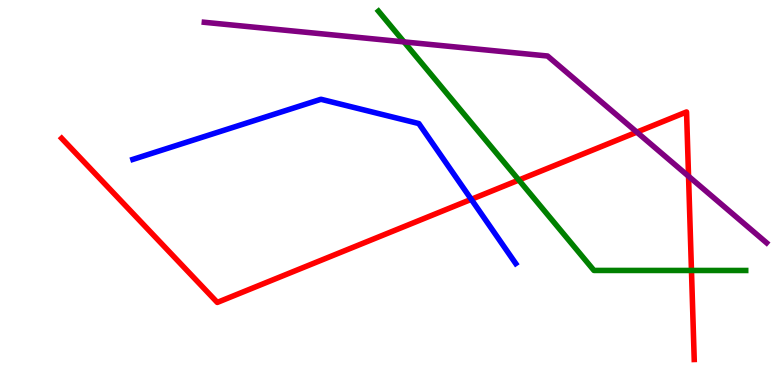[{'lines': ['blue', 'red'], 'intersections': [{'x': 6.08, 'y': 4.82}]}, {'lines': ['green', 'red'], 'intersections': [{'x': 6.69, 'y': 5.32}, {'x': 8.92, 'y': 2.97}]}, {'lines': ['purple', 'red'], 'intersections': [{'x': 8.22, 'y': 6.57}, {'x': 8.88, 'y': 5.42}]}, {'lines': ['blue', 'green'], 'intersections': []}, {'lines': ['blue', 'purple'], 'intersections': []}, {'lines': ['green', 'purple'], 'intersections': [{'x': 5.21, 'y': 8.91}]}]